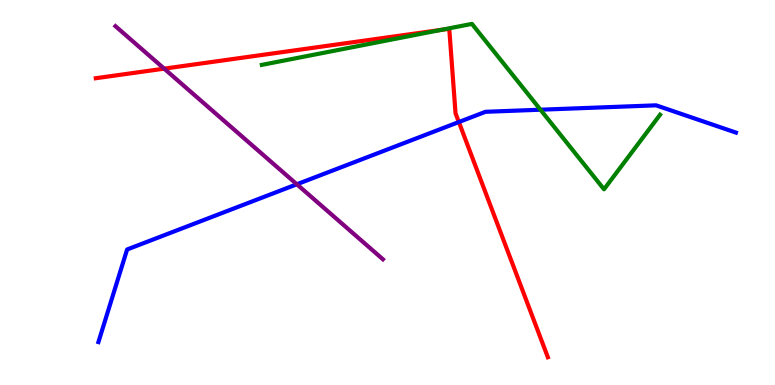[{'lines': ['blue', 'red'], 'intersections': [{'x': 5.92, 'y': 6.83}]}, {'lines': ['green', 'red'], 'intersections': [{'x': 5.69, 'y': 9.22}]}, {'lines': ['purple', 'red'], 'intersections': [{'x': 2.12, 'y': 8.22}]}, {'lines': ['blue', 'green'], 'intersections': [{'x': 6.97, 'y': 7.15}]}, {'lines': ['blue', 'purple'], 'intersections': [{'x': 3.83, 'y': 5.21}]}, {'lines': ['green', 'purple'], 'intersections': []}]